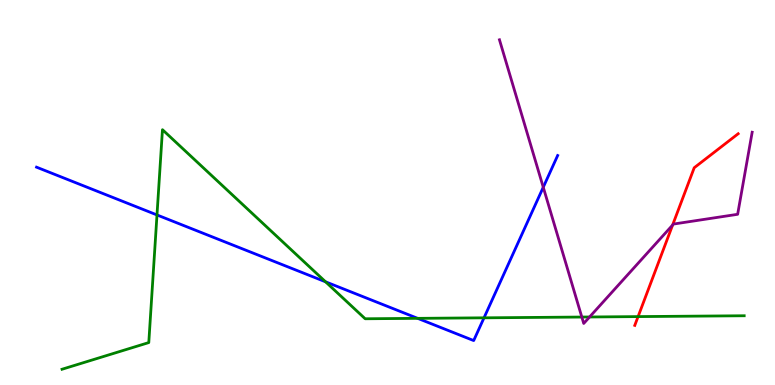[{'lines': ['blue', 'red'], 'intersections': []}, {'lines': ['green', 'red'], 'intersections': [{'x': 8.23, 'y': 1.78}]}, {'lines': ['purple', 'red'], 'intersections': [{'x': 8.68, 'y': 4.15}]}, {'lines': ['blue', 'green'], 'intersections': [{'x': 2.03, 'y': 4.42}, {'x': 4.2, 'y': 2.68}, {'x': 5.39, 'y': 1.73}, {'x': 6.25, 'y': 1.74}]}, {'lines': ['blue', 'purple'], 'intersections': [{'x': 7.01, 'y': 5.14}]}, {'lines': ['green', 'purple'], 'intersections': [{'x': 7.51, 'y': 1.77}, {'x': 7.61, 'y': 1.77}]}]